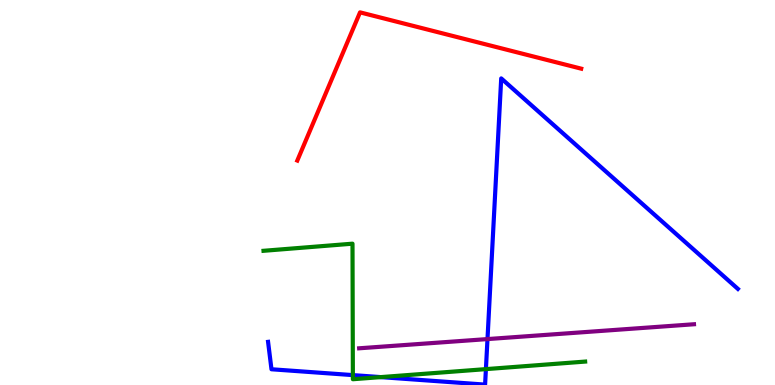[{'lines': ['blue', 'red'], 'intersections': []}, {'lines': ['green', 'red'], 'intersections': []}, {'lines': ['purple', 'red'], 'intersections': []}, {'lines': ['blue', 'green'], 'intersections': [{'x': 4.55, 'y': 0.257}, {'x': 4.91, 'y': 0.205}, {'x': 6.27, 'y': 0.412}]}, {'lines': ['blue', 'purple'], 'intersections': [{'x': 6.29, 'y': 1.19}]}, {'lines': ['green', 'purple'], 'intersections': []}]